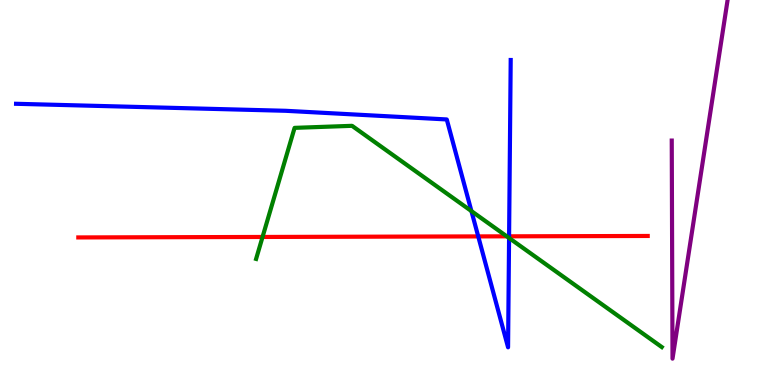[{'lines': ['blue', 'red'], 'intersections': [{'x': 6.17, 'y': 3.86}, {'x': 6.57, 'y': 3.86}]}, {'lines': ['green', 'red'], 'intersections': [{'x': 3.39, 'y': 3.85}, {'x': 6.54, 'y': 3.86}]}, {'lines': ['purple', 'red'], 'intersections': []}, {'lines': ['blue', 'green'], 'intersections': [{'x': 6.08, 'y': 4.52}, {'x': 6.57, 'y': 3.82}]}, {'lines': ['blue', 'purple'], 'intersections': []}, {'lines': ['green', 'purple'], 'intersections': []}]